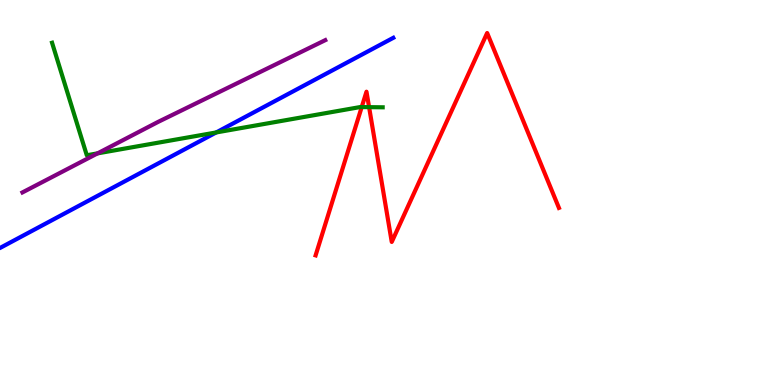[{'lines': ['blue', 'red'], 'intersections': []}, {'lines': ['green', 'red'], 'intersections': [{'x': 4.67, 'y': 7.22}, {'x': 4.76, 'y': 7.22}]}, {'lines': ['purple', 'red'], 'intersections': []}, {'lines': ['blue', 'green'], 'intersections': [{'x': 2.79, 'y': 6.56}]}, {'lines': ['blue', 'purple'], 'intersections': []}, {'lines': ['green', 'purple'], 'intersections': [{'x': 1.26, 'y': 6.02}]}]